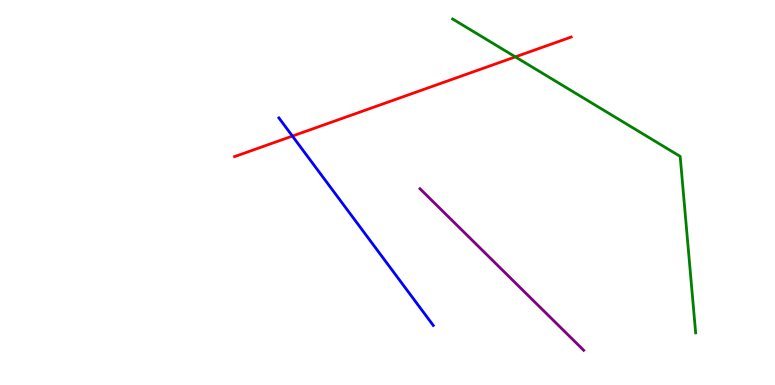[{'lines': ['blue', 'red'], 'intersections': [{'x': 3.77, 'y': 6.47}]}, {'lines': ['green', 'red'], 'intersections': [{'x': 6.65, 'y': 8.52}]}, {'lines': ['purple', 'red'], 'intersections': []}, {'lines': ['blue', 'green'], 'intersections': []}, {'lines': ['blue', 'purple'], 'intersections': []}, {'lines': ['green', 'purple'], 'intersections': []}]